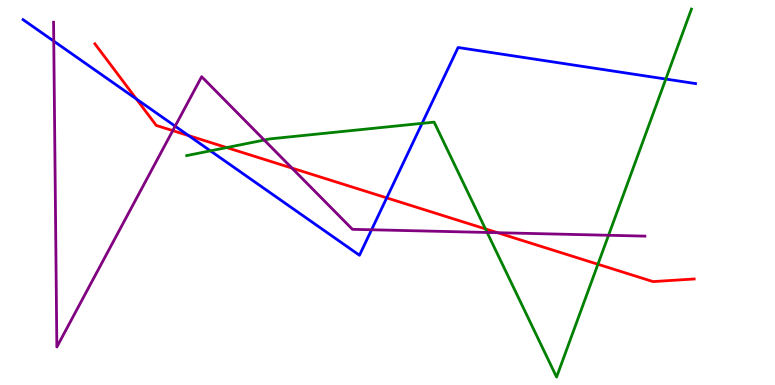[{'lines': ['blue', 'red'], 'intersections': [{'x': 1.76, 'y': 7.43}, {'x': 2.43, 'y': 6.48}, {'x': 4.99, 'y': 4.86}]}, {'lines': ['green', 'red'], 'intersections': [{'x': 2.93, 'y': 6.17}, {'x': 6.26, 'y': 4.05}, {'x': 7.72, 'y': 3.14}]}, {'lines': ['purple', 'red'], 'intersections': [{'x': 2.23, 'y': 6.61}, {'x': 3.77, 'y': 5.63}, {'x': 6.42, 'y': 3.96}]}, {'lines': ['blue', 'green'], 'intersections': [{'x': 2.71, 'y': 6.08}, {'x': 5.45, 'y': 6.8}, {'x': 8.59, 'y': 7.95}]}, {'lines': ['blue', 'purple'], 'intersections': [{'x': 0.694, 'y': 8.93}, {'x': 2.26, 'y': 6.72}, {'x': 4.79, 'y': 4.03}]}, {'lines': ['green', 'purple'], 'intersections': [{'x': 3.41, 'y': 6.36}, {'x': 6.29, 'y': 3.96}, {'x': 7.85, 'y': 3.89}]}]